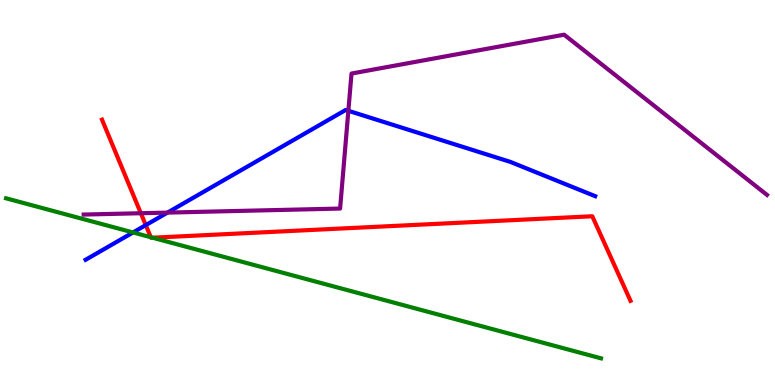[{'lines': ['blue', 'red'], 'intersections': [{'x': 1.88, 'y': 4.15}]}, {'lines': ['green', 'red'], 'intersections': [{'x': 1.95, 'y': 3.84}, {'x': 1.97, 'y': 3.83}]}, {'lines': ['purple', 'red'], 'intersections': [{'x': 1.82, 'y': 4.46}]}, {'lines': ['blue', 'green'], 'intersections': [{'x': 1.72, 'y': 3.96}]}, {'lines': ['blue', 'purple'], 'intersections': [{'x': 2.16, 'y': 4.48}, {'x': 4.49, 'y': 7.12}]}, {'lines': ['green', 'purple'], 'intersections': []}]